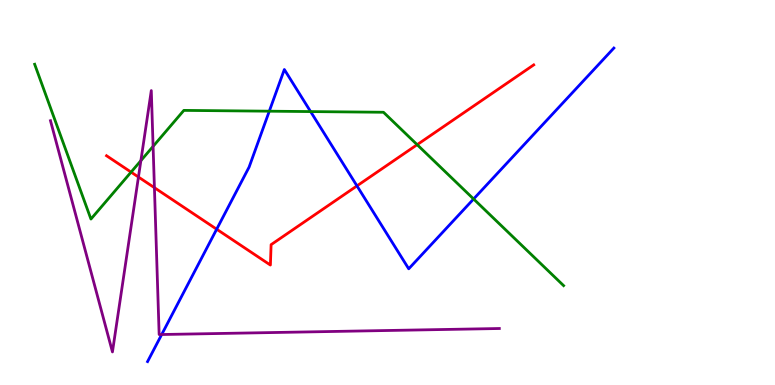[{'lines': ['blue', 'red'], 'intersections': [{'x': 2.8, 'y': 4.05}, {'x': 4.61, 'y': 5.17}]}, {'lines': ['green', 'red'], 'intersections': [{'x': 1.69, 'y': 5.53}, {'x': 5.38, 'y': 6.24}]}, {'lines': ['purple', 'red'], 'intersections': [{'x': 1.79, 'y': 5.4}, {'x': 1.99, 'y': 5.13}]}, {'lines': ['blue', 'green'], 'intersections': [{'x': 3.47, 'y': 7.11}, {'x': 4.01, 'y': 7.1}, {'x': 6.11, 'y': 4.83}]}, {'lines': ['blue', 'purple'], 'intersections': [{'x': 2.09, 'y': 1.31}]}, {'lines': ['green', 'purple'], 'intersections': [{'x': 1.82, 'y': 5.83}, {'x': 1.98, 'y': 6.2}]}]